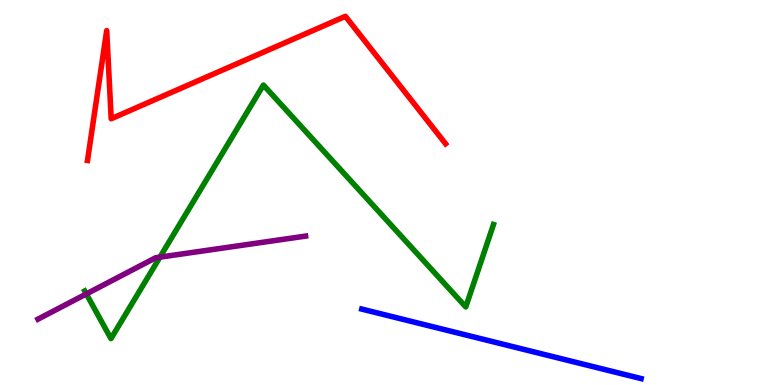[{'lines': ['blue', 'red'], 'intersections': []}, {'lines': ['green', 'red'], 'intersections': []}, {'lines': ['purple', 'red'], 'intersections': []}, {'lines': ['blue', 'green'], 'intersections': []}, {'lines': ['blue', 'purple'], 'intersections': []}, {'lines': ['green', 'purple'], 'intersections': [{'x': 1.11, 'y': 2.37}, {'x': 2.06, 'y': 3.32}]}]